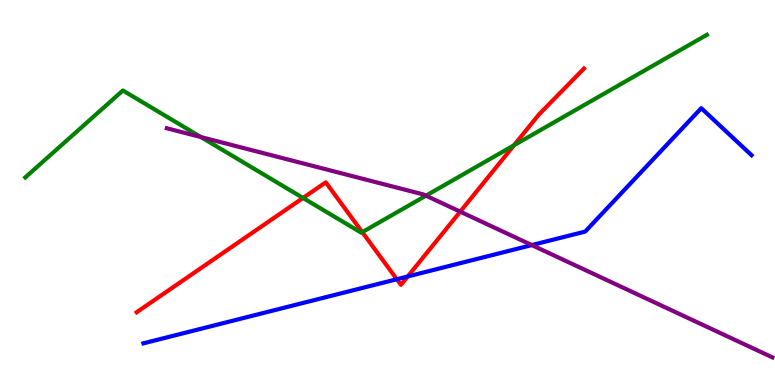[{'lines': ['blue', 'red'], 'intersections': [{'x': 5.12, 'y': 2.75}, {'x': 5.26, 'y': 2.82}]}, {'lines': ['green', 'red'], 'intersections': [{'x': 3.91, 'y': 4.86}, {'x': 4.67, 'y': 3.97}, {'x': 6.63, 'y': 6.23}]}, {'lines': ['purple', 'red'], 'intersections': [{'x': 5.94, 'y': 4.5}]}, {'lines': ['blue', 'green'], 'intersections': []}, {'lines': ['blue', 'purple'], 'intersections': [{'x': 6.86, 'y': 3.63}]}, {'lines': ['green', 'purple'], 'intersections': [{'x': 2.59, 'y': 6.44}, {'x': 5.5, 'y': 4.92}]}]